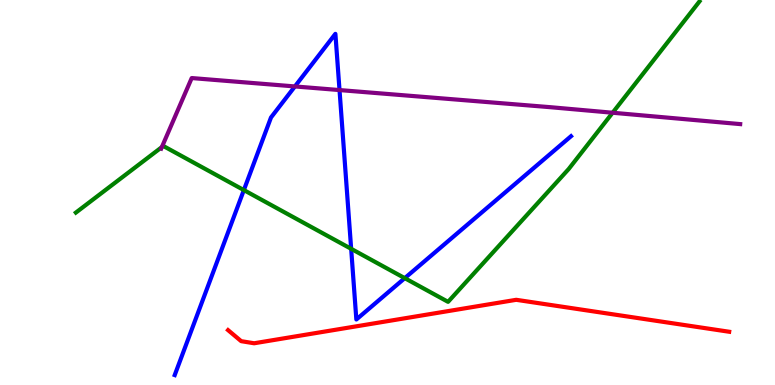[{'lines': ['blue', 'red'], 'intersections': []}, {'lines': ['green', 'red'], 'intersections': []}, {'lines': ['purple', 'red'], 'intersections': []}, {'lines': ['blue', 'green'], 'intersections': [{'x': 3.15, 'y': 5.06}, {'x': 4.53, 'y': 3.54}, {'x': 5.22, 'y': 2.78}]}, {'lines': ['blue', 'purple'], 'intersections': [{'x': 3.81, 'y': 7.75}, {'x': 4.38, 'y': 7.66}]}, {'lines': ['green', 'purple'], 'intersections': [{'x': 2.09, 'y': 6.18}, {'x': 7.9, 'y': 7.07}]}]